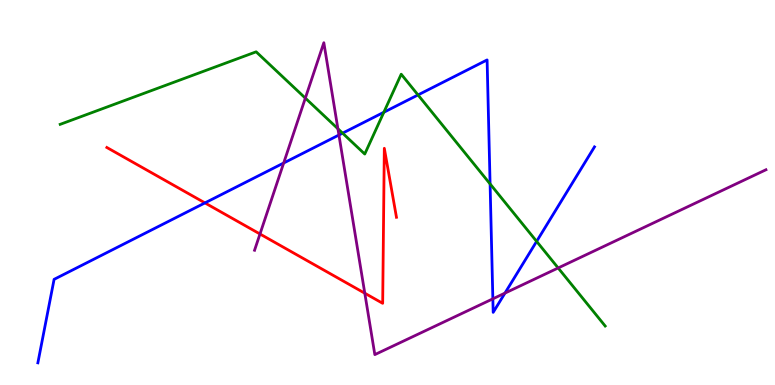[{'lines': ['blue', 'red'], 'intersections': [{'x': 2.64, 'y': 4.73}]}, {'lines': ['green', 'red'], 'intersections': []}, {'lines': ['purple', 'red'], 'intersections': [{'x': 3.35, 'y': 3.92}, {'x': 4.71, 'y': 2.38}]}, {'lines': ['blue', 'green'], 'intersections': [{'x': 4.42, 'y': 6.54}, {'x': 4.95, 'y': 7.08}, {'x': 5.39, 'y': 7.53}, {'x': 6.32, 'y': 5.22}, {'x': 6.92, 'y': 3.73}]}, {'lines': ['blue', 'purple'], 'intersections': [{'x': 3.66, 'y': 5.77}, {'x': 4.37, 'y': 6.49}, {'x': 6.36, 'y': 2.24}, {'x': 6.52, 'y': 2.39}]}, {'lines': ['green', 'purple'], 'intersections': [{'x': 3.94, 'y': 7.45}, {'x': 4.36, 'y': 6.66}, {'x': 7.2, 'y': 3.04}]}]